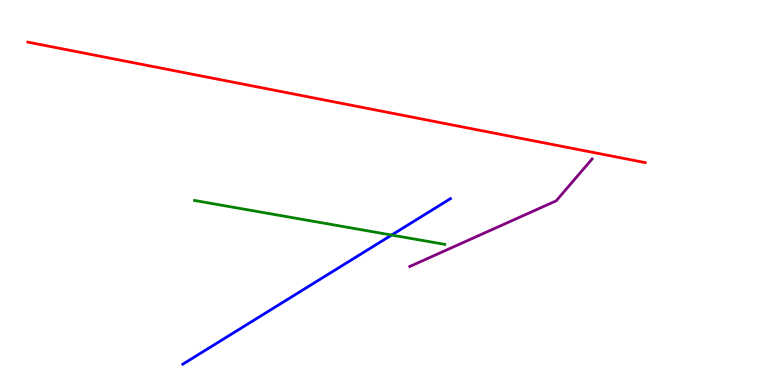[{'lines': ['blue', 'red'], 'intersections': []}, {'lines': ['green', 'red'], 'intersections': []}, {'lines': ['purple', 'red'], 'intersections': []}, {'lines': ['blue', 'green'], 'intersections': [{'x': 5.05, 'y': 3.89}]}, {'lines': ['blue', 'purple'], 'intersections': []}, {'lines': ['green', 'purple'], 'intersections': []}]